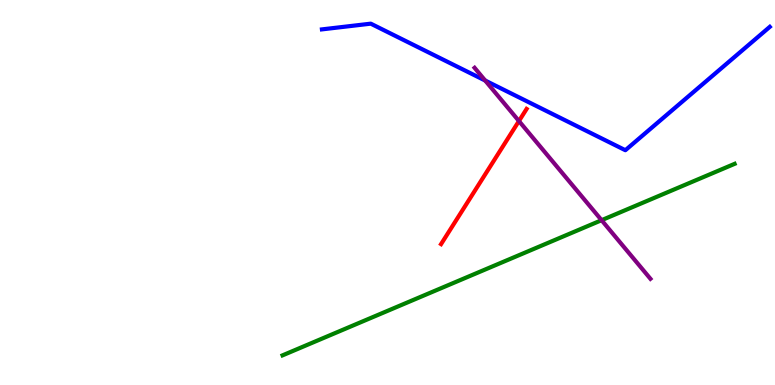[{'lines': ['blue', 'red'], 'intersections': []}, {'lines': ['green', 'red'], 'intersections': []}, {'lines': ['purple', 'red'], 'intersections': [{'x': 6.7, 'y': 6.86}]}, {'lines': ['blue', 'green'], 'intersections': []}, {'lines': ['blue', 'purple'], 'intersections': [{'x': 6.26, 'y': 7.91}]}, {'lines': ['green', 'purple'], 'intersections': [{'x': 7.76, 'y': 4.28}]}]